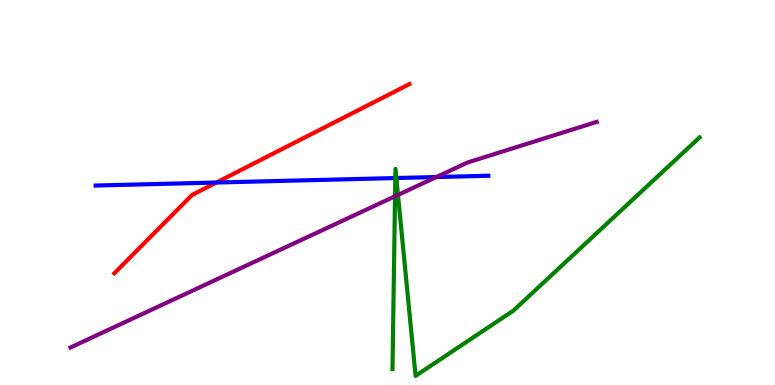[{'lines': ['blue', 'red'], 'intersections': [{'x': 2.79, 'y': 5.26}]}, {'lines': ['green', 'red'], 'intersections': []}, {'lines': ['purple', 'red'], 'intersections': []}, {'lines': ['blue', 'green'], 'intersections': [{'x': 5.1, 'y': 5.37}, {'x': 5.11, 'y': 5.38}]}, {'lines': ['blue', 'purple'], 'intersections': [{'x': 5.63, 'y': 5.4}]}, {'lines': ['green', 'purple'], 'intersections': [{'x': 5.1, 'y': 4.9}, {'x': 5.14, 'y': 4.94}]}]